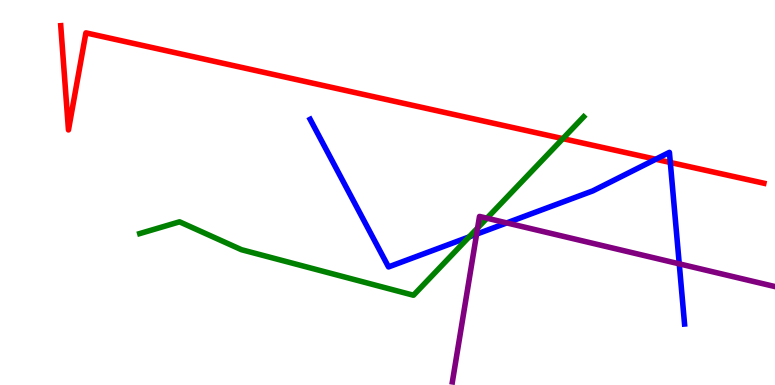[{'lines': ['blue', 'red'], 'intersections': [{'x': 8.46, 'y': 5.86}, {'x': 8.65, 'y': 5.78}]}, {'lines': ['green', 'red'], 'intersections': [{'x': 7.26, 'y': 6.4}]}, {'lines': ['purple', 'red'], 'intersections': []}, {'lines': ['blue', 'green'], 'intersections': [{'x': 6.05, 'y': 3.85}]}, {'lines': ['blue', 'purple'], 'intersections': [{'x': 6.15, 'y': 3.92}, {'x': 6.54, 'y': 4.21}, {'x': 8.76, 'y': 3.15}]}, {'lines': ['green', 'purple'], 'intersections': [{'x': 6.16, 'y': 4.08}, {'x': 6.28, 'y': 4.33}]}]